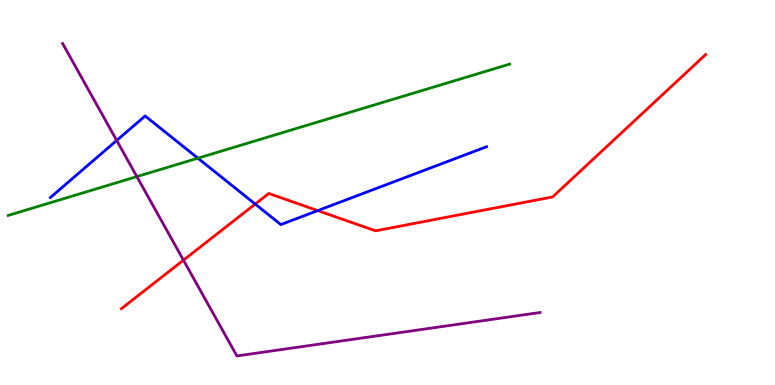[{'lines': ['blue', 'red'], 'intersections': [{'x': 3.29, 'y': 4.7}, {'x': 4.1, 'y': 4.53}]}, {'lines': ['green', 'red'], 'intersections': []}, {'lines': ['purple', 'red'], 'intersections': [{'x': 2.37, 'y': 3.24}]}, {'lines': ['blue', 'green'], 'intersections': [{'x': 2.55, 'y': 5.89}]}, {'lines': ['blue', 'purple'], 'intersections': [{'x': 1.51, 'y': 6.35}]}, {'lines': ['green', 'purple'], 'intersections': [{'x': 1.77, 'y': 5.41}]}]